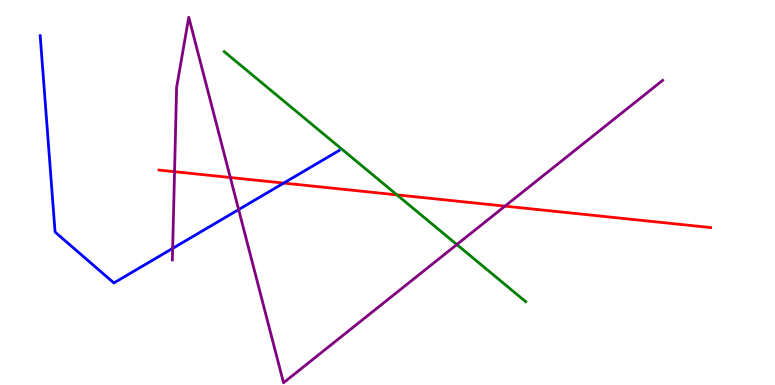[{'lines': ['blue', 'red'], 'intersections': [{'x': 3.66, 'y': 5.24}]}, {'lines': ['green', 'red'], 'intersections': [{'x': 5.12, 'y': 4.94}]}, {'lines': ['purple', 'red'], 'intersections': [{'x': 2.25, 'y': 5.54}, {'x': 2.97, 'y': 5.39}, {'x': 6.52, 'y': 4.65}]}, {'lines': ['blue', 'green'], 'intersections': []}, {'lines': ['blue', 'purple'], 'intersections': [{'x': 2.23, 'y': 3.55}, {'x': 3.08, 'y': 4.56}]}, {'lines': ['green', 'purple'], 'intersections': [{'x': 5.89, 'y': 3.65}]}]